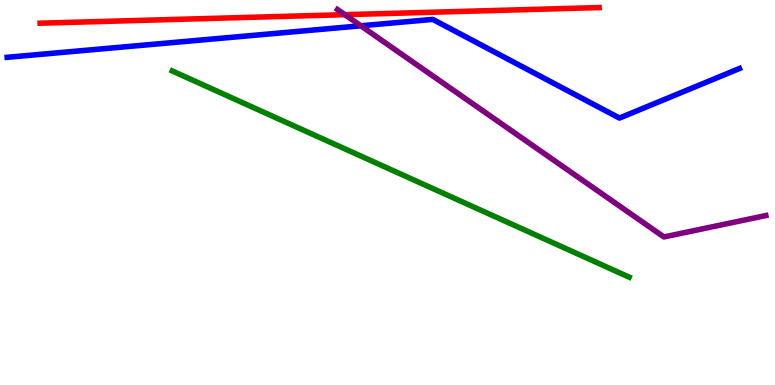[{'lines': ['blue', 'red'], 'intersections': []}, {'lines': ['green', 'red'], 'intersections': []}, {'lines': ['purple', 'red'], 'intersections': [{'x': 4.45, 'y': 9.62}]}, {'lines': ['blue', 'green'], 'intersections': []}, {'lines': ['blue', 'purple'], 'intersections': [{'x': 4.66, 'y': 9.33}]}, {'lines': ['green', 'purple'], 'intersections': []}]